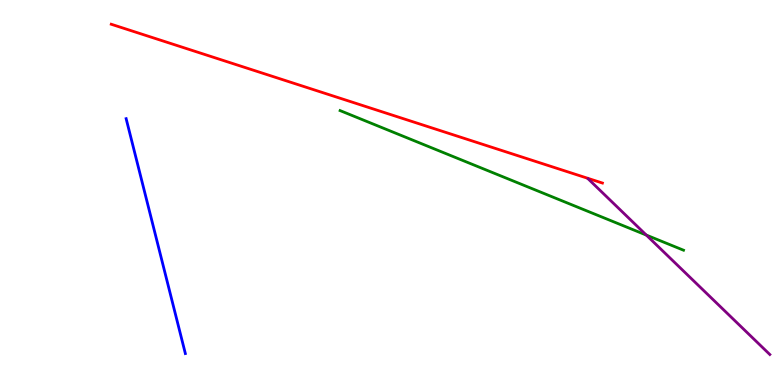[{'lines': ['blue', 'red'], 'intersections': []}, {'lines': ['green', 'red'], 'intersections': []}, {'lines': ['purple', 'red'], 'intersections': []}, {'lines': ['blue', 'green'], 'intersections': []}, {'lines': ['blue', 'purple'], 'intersections': []}, {'lines': ['green', 'purple'], 'intersections': [{'x': 8.34, 'y': 3.89}]}]